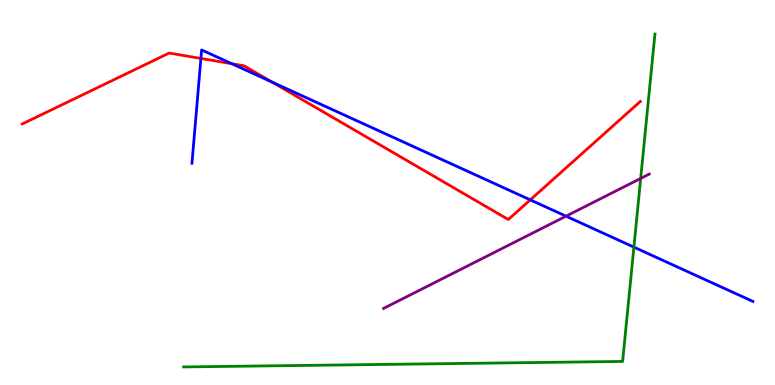[{'lines': ['blue', 'red'], 'intersections': [{'x': 2.59, 'y': 8.48}, {'x': 2.99, 'y': 8.35}, {'x': 3.51, 'y': 7.87}, {'x': 6.84, 'y': 4.81}]}, {'lines': ['green', 'red'], 'intersections': []}, {'lines': ['purple', 'red'], 'intersections': []}, {'lines': ['blue', 'green'], 'intersections': [{'x': 8.18, 'y': 3.58}]}, {'lines': ['blue', 'purple'], 'intersections': [{'x': 7.3, 'y': 4.39}]}, {'lines': ['green', 'purple'], 'intersections': [{'x': 8.27, 'y': 5.37}]}]